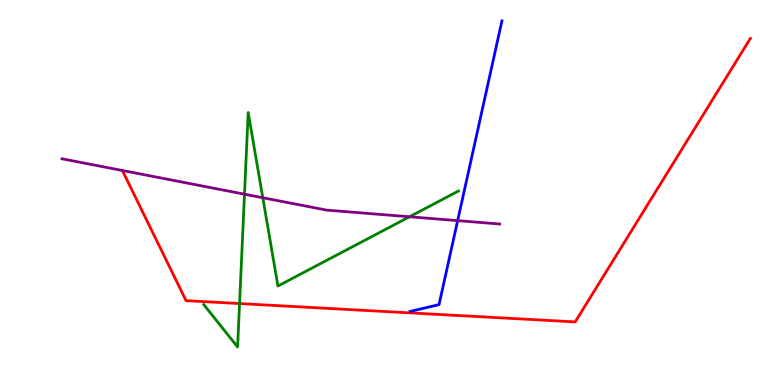[{'lines': ['blue', 'red'], 'intersections': []}, {'lines': ['green', 'red'], 'intersections': [{'x': 3.09, 'y': 2.12}]}, {'lines': ['purple', 'red'], 'intersections': []}, {'lines': ['blue', 'green'], 'intersections': []}, {'lines': ['blue', 'purple'], 'intersections': [{'x': 5.91, 'y': 4.27}]}, {'lines': ['green', 'purple'], 'intersections': [{'x': 3.15, 'y': 4.96}, {'x': 3.39, 'y': 4.86}, {'x': 5.28, 'y': 4.37}]}]